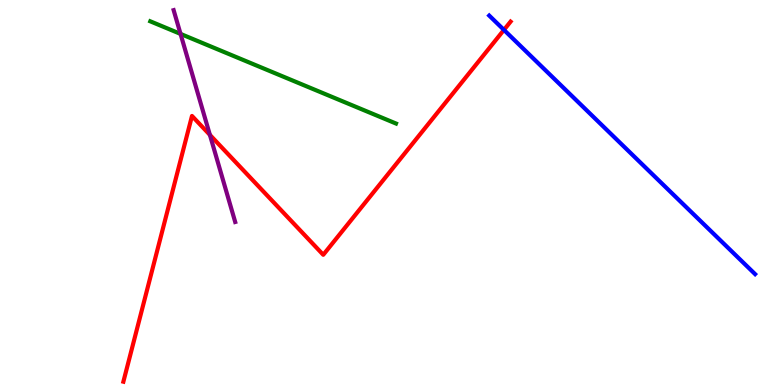[{'lines': ['blue', 'red'], 'intersections': [{'x': 6.5, 'y': 9.22}]}, {'lines': ['green', 'red'], 'intersections': []}, {'lines': ['purple', 'red'], 'intersections': [{'x': 2.71, 'y': 6.5}]}, {'lines': ['blue', 'green'], 'intersections': []}, {'lines': ['blue', 'purple'], 'intersections': []}, {'lines': ['green', 'purple'], 'intersections': [{'x': 2.33, 'y': 9.12}]}]